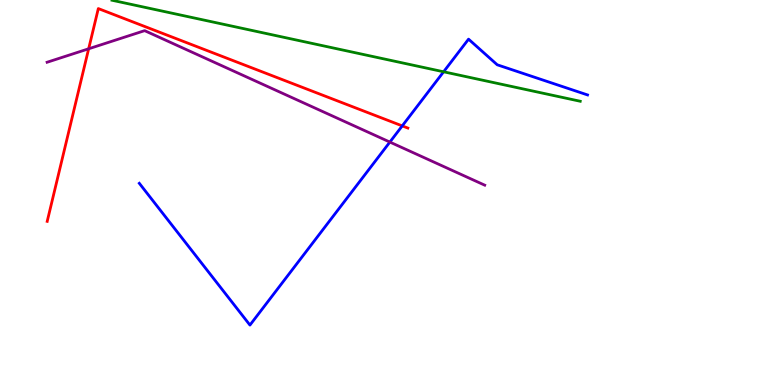[{'lines': ['blue', 'red'], 'intersections': [{'x': 5.19, 'y': 6.73}]}, {'lines': ['green', 'red'], 'intersections': []}, {'lines': ['purple', 'red'], 'intersections': [{'x': 1.14, 'y': 8.73}]}, {'lines': ['blue', 'green'], 'intersections': [{'x': 5.72, 'y': 8.14}]}, {'lines': ['blue', 'purple'], 'intersections': [{'x': 5.03, 'y': 6.31}]}, {'lines': ['green', 'purple'], 'intersections': []}]